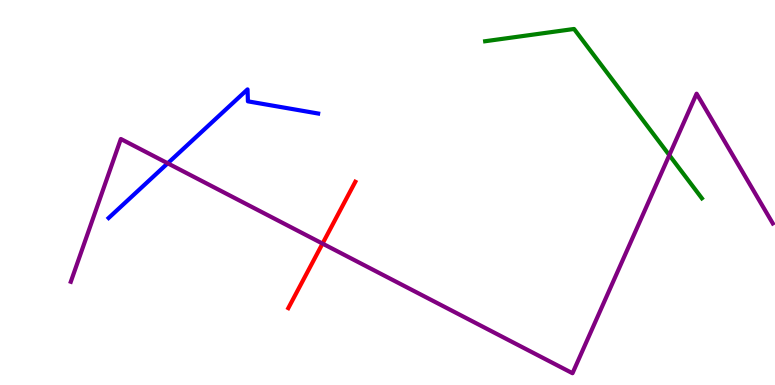[{'lines': ['blue', 'red'], 'intersections': []}, {'lines': ['green', 'red'], 'intersections': []}, {'lines': ['purple', 'red'], 'intersections': [{'x': 4.16, 'y': 3.67}]}, {'lines': ['blue', 'green'], 'intersections': []}, {'lines': ['blue', 'purple'], 'intersections': [{'x': 2.16, 'y': 5.76}]}, {'lines': ['green', 'purple'], 'intersections': [{'x': 8.64, 'y': 5.97}]}]